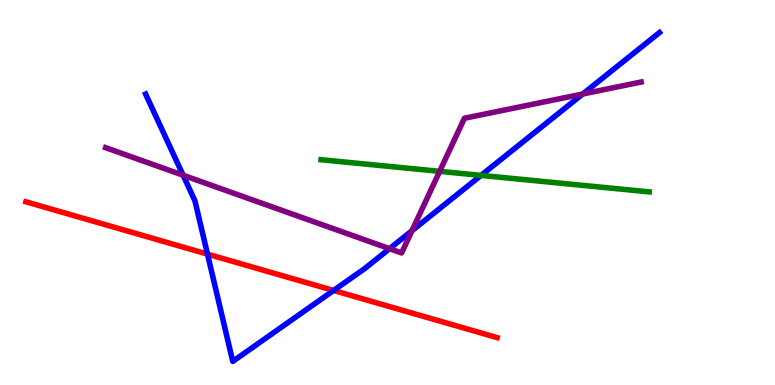[{'lines': ['blue', 'red'], 'intersections': [{'x': 2.68, 'y': 3.4}, {'x': 4.3, 'y': 2.46}]}, {'lines': ['green', 'red'], 'intersections': []}, {'lines': ['purple', 'red'], 'intersections': []}, {'lines': ['blue', 'green'], 'intersections': [{'x': 6.21, 'y': 5.44}]}, {'lines': ['blue', 'purple'], 'intersections': [{'x': 2.36, 'y': 5.45}, {'x': 5.03, 'y': 3.54}, {'x': 5.32, 'y': 4.01}, {'x': 7.52, 'y': 7.56}]}, {'lines': ['green', 'purple'], 'intersections': [{'x': 5.67, 'y': 5.55}]}]